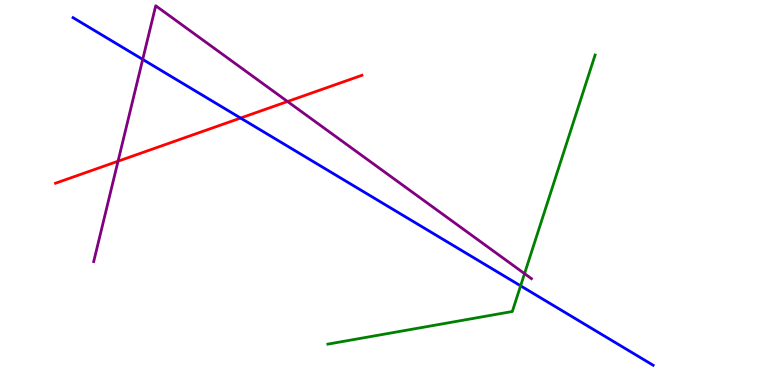[{'lines': ['blue', 'red'], 'intersections': [{'x': 3.1, 'y': 6.93}]}, {'lines': ['green', 'red'], 'intersections': []}, {'lines': ['purple', 'red'], 'intersections': [{'x': 1.52, 'y': 5.81}, {'x': 3.71, 'y': 7.36}]}, {'lines': ['blue', 'green'], 'intersections': [{'x': 6.72, 'y': 2.58}]}, {'lines': ['blue', 'purple'], 'intersections': [{'x': 1.84, 'y': 8.46}]}, {'lines': ['green', 'purple'], 'intersections': [{'x': 6.77, 'y': 2.89}]}]